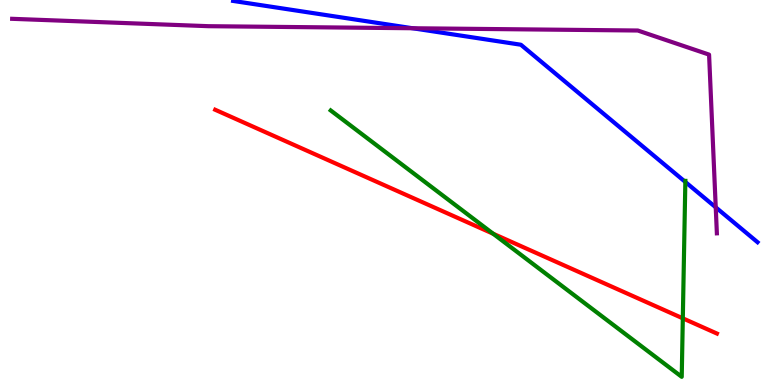[{'lines': ['blue', 'red'], 'intersections': []}, {'lines': ['green', 'red'], 'intersections': [{'x': 6.36, 'y': 3.93}, {'x': 8.81, 'y': 1.73}]}, {'lines': ['purple', 'red'], 'intersections': []}, {'lines': ['blue', 'green'], 'intersections': [{'x': 8.84, 'y': 5.27}]}, {'lines': ['blue', 'purple'], 'intersections': [{'x': 5.32, 'y': 9.27}, {'x': 9.24, 'y': 4.61}]}, {'lines': ['green', 'purple'], 'intersections': []}]